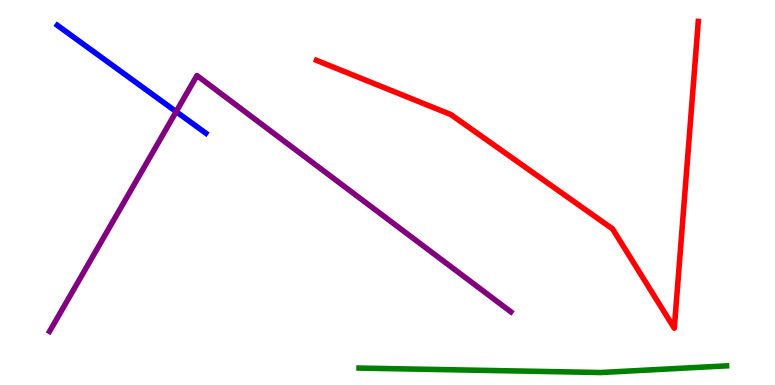[{'lines': ['blue', 'red'], 'intersections': []}, {'lines': ['green', 'red'], 'intersections': []}, {'lines': ['purple', 'red'], 'intersections': []}, {'lines': ['blue', 'green'], 'intersections': []}, {'lines': ['blue', 'purple'], 'intersections': [{'x': 2.27, 'y': 7.1}]}, {'lines': ['green', 'purple'], 'intersections': []}]